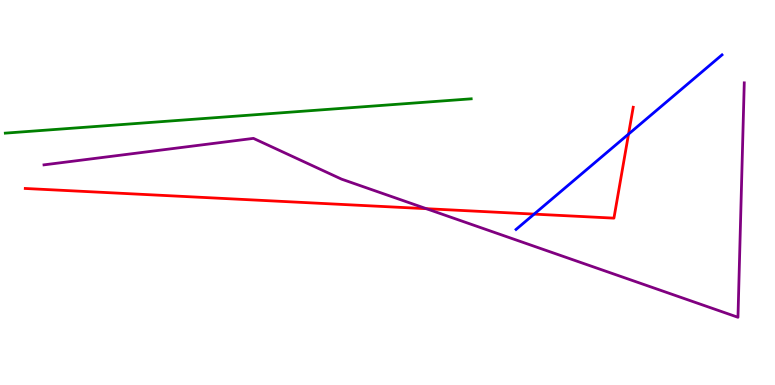[{'lines': ['blue', 'red'], 'intersections': [{'x': 6.89, 'y': 4.44}, {'x': 8.11, 'y': 6.52}]}, {'lines': ['green', 'red'], 'intersections': []}, {'lines': ['purple', 'red'], 'intersections': [{'x': 5.5, 'y': 4.58}]}, {'lines': ['blue', 'green'], 'intersections': []}, {'lines': ['blue', 'purple'], 'intersections': []}, {'lines': ['green', 'purple'], 'intersections': []}]